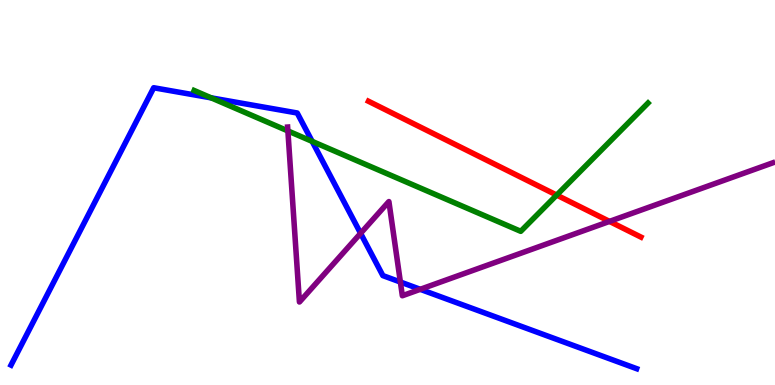[{'lines': ['blue', 'red'], 'intersections': []}, {'lines': ['green', 'red'], 'intersections': [{'x': 7.18, 'y': 4.93}]}, {'lines': ['purple', 'red'], 'intersections': [{'x': 7.86, 'y': 4.25}]}, {'lines': ['blue', 'green'], 'intersections': [{'x': 2.73, 'y': 7.46}, {'x': 4.03, 'y': 6.33}]}, {'lines': ['blue', 'purple'], 'intersections': [{'x': 4.65, 'y': 3.94}, {'x': 5.17, 'y': 2.67}, {'x': 5.42, 'y': 2.49}]}, {'lines': ['green', 'purple'], 'intersections': [{'x': 3.71, 'y': 6.6}]}]